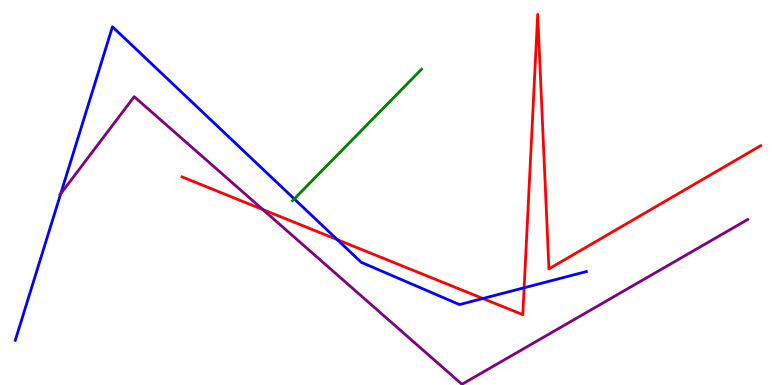[{'lines': ['blue', 'red'], 'intersections': [{'x': 4.35, 'y': 3.78}, {'x': 6.23, 'y': 2.25}, {'x': 6.76, 'y': 2.53}]}, {'lines': ['green', 'red'], 'intersections': []}, {'lines': ['purple', 'red'], 'intersections': [{'x': 3.39, 'y': 4.56}]}, {'lines': ['blue', 'green'], 'intersections': [{'x': 3.8, 'y': 4.83}]}, {'lines': ['blue', 'purple'], 'intersections': [{'x': 0.783, 'y': 4.97}]}, {'lines': ['green', 'purple'], 'intersections': []}]